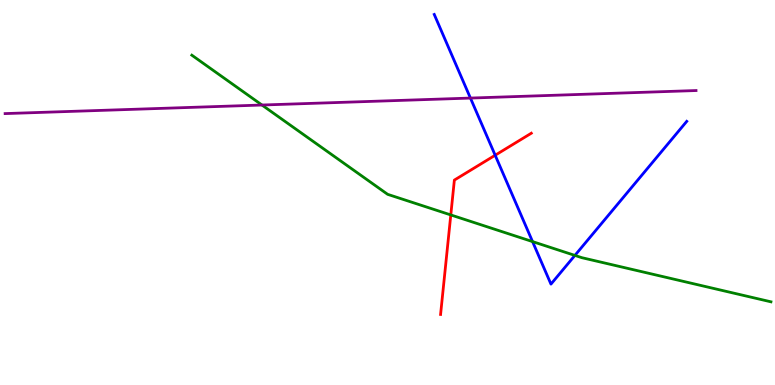[{'lines': ['blue', 'red'], 'intersections': [{'x': 6.39, 'y': 5.97}]}, {'lines': ['green', 'red'], 'intersections': [{'x': 5.82, 'y': 4.42}]}, {'lines': ['purple', 'red'], 'intersections': []}, {'lines': ['blue', 'green'], 'intersections': [{'x': 6.87, 'y': 3.72}, {'x': 7.42, 'y': 3.37}]}, {'lines': ['blue', 'purple'], 'intersections': [{'x': 6.07, 'y': 7.45}]}, {'lines': ['green', 'purple'], 'intersections': [{'x': 3.38, 'y': 7.27}]}]